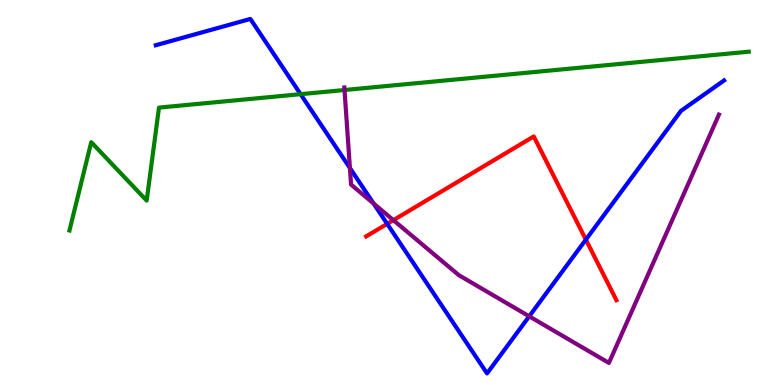[{'lines': ['blue', 'red'], 'intersections': [{'x': 5.0, 'y': 4.19}, {'x': 7.56, 'y': 3.78}]}, {'lines': ['green', 'red'], 'intersections': []}, {'lines': ['purple', 'red'], 'intersections': [{'x': 5.08, 'y': 4.28}]}, {'lines': ['blue', 'green'], 'intersections': [{'x': 3.88, 'y': 7.55}]}, {'lines': ['blue', 'purple'], 'intersections': [{'x': 4.52, 'y': 5.63}, {'x': 4.82, 'y': 4.71}, {'x': 6.83, 'y': 1.78}]}, {'lines': ['green', 'purple'], 'intersections': [{'x': 4.45, 'y': 7.66}]}]